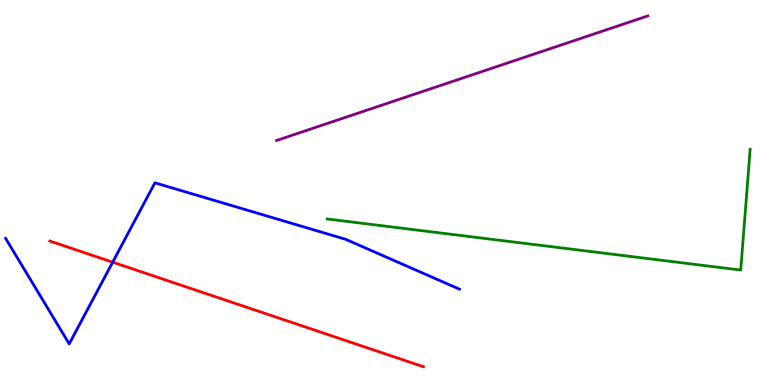[{'lines': ['blue', 'red'], 'intersections': [{'x': 1.45, 'y': 3.19}]}, {'lines': ['green', 'red'], 'intersections': []}, {'lines': ['purple', 'red'], 'intersections': []}, {'lines': ['blue', 'green'], 'intersections': []}, {'lines': ['blue', 'purple'], 'intersections': []}, {'lines': ['green', 'purple'], 'intersections': []}]